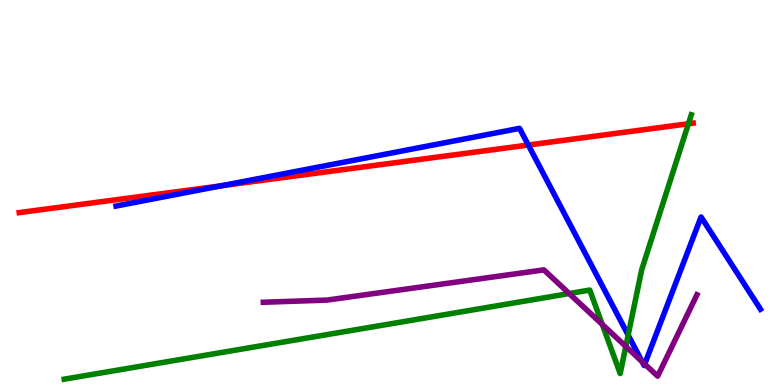[{'lines': ['blue', 'red'], 'intersections': [{'x': 2.85, 'y': 5.17}, {'x': 6.82, 'y': 6.23}]}, {'lines': ['green', 'red'], 'intersections': [{'x': 8.88, 'y': 6.79}]}, {'lines': ['purple', 'red'], 'intersections': []}, {'lines': ['blue', 'green'], 'intersections': [{'x': 8.11, 'y': 1.3}]}, {'lines': ['blue', 'purple'], 'intersections': [{'x': 8.29, 'y': 0.607}, {'x': 8.32, 'y': 0.544}]}, {'lines': ['green', 'purple'], 'intersections': [{'x': 7.34, 'y': 2.38}, {'x': 7.77, 'y': 1.57}, {'x': 8.08, 'y': 1.0}]}]